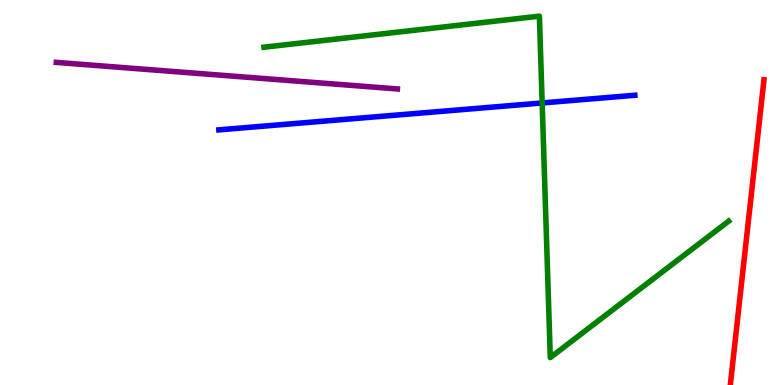[{'lines': ['blue', 'red'], 'intersections': []}, {'lines': ['green', 'red'], 'intersections': []}, {'lines': ['purple', 'red'], 'intersections': []}, {'lines': ['blue', 'green'], 'intersections': [{'x': 7.0, 'y': 7.33}]}, {'lines': ['blue', 'purple'], 'intersections': []}, {'lines': ['green', 'purple'], 'intersections': []}]